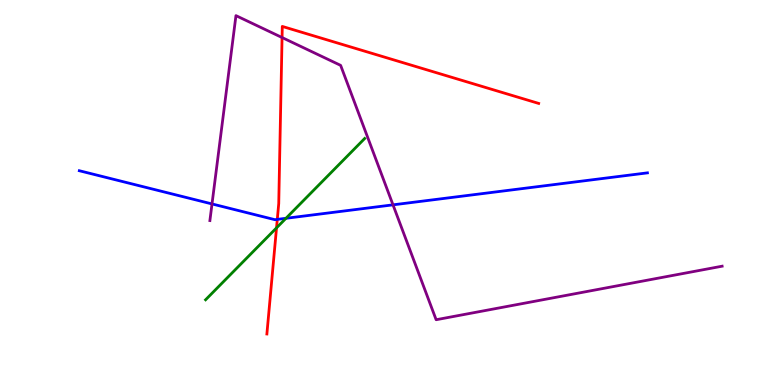[{'lines': ['blue', 'red'], 'intersections': [{'x': 3.58, 'y': 4.3}]}, {'lines': ['green', 'red'], 'intersections': [{'x': 3.57, 'y': 4.08}]}, {'lines': ['purple', 'red'], 'intersections': [{'x': 3.64, 'y': 9.03}]}, {'lines': ['blue', 'green'], 'intersections': [{'x': 3.69, 'y': 4.33}]}, {'lines': ['blue', 'purple'], 'intersections': [{'x': 2.74, 'y': 4.7}, {'x': 5.07, 'y': 4.68}]}, {'lines': ['green', 'purple'], 'intersections': []}]